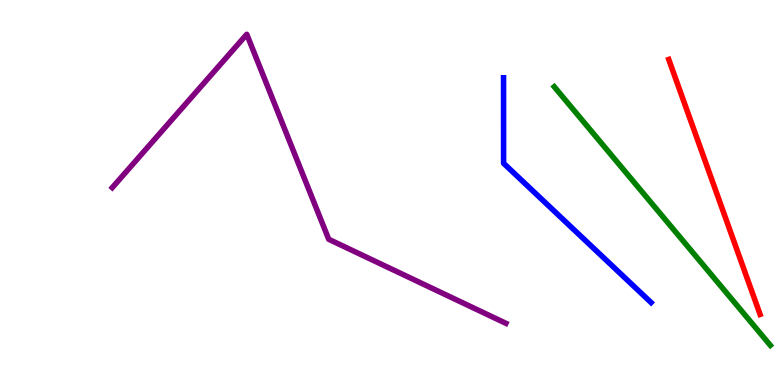[{'lines': ['blue', 'red'], 'intersections': []}, {'lines': ['green', 'red'], 'intersections': []}, {'lines': ['purple', 'red'], 'intersections': []}, {'lines': ['blue', 'green'], 'intersections': []}, {'lines': ['blue', 'purple'], 'intersections': []}, {'lines': ['green', 'purple'], 'intersections': []}]